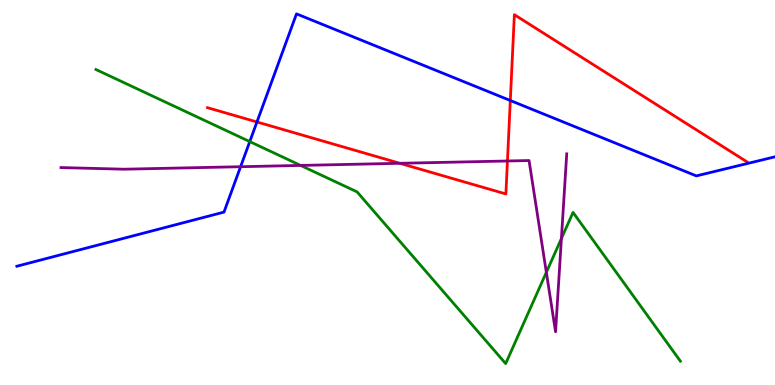[{'lines': ['blue', 'red'], 'intersections': [{'x': 3.32, 'y': 6.83}, {'x': 6.58, 'y': 7.39}]}, {'lines': ['green', 'red'], 'intersections': []}, {'lines': ['purple', 'red'], 'intersections': [{'x': 5.16, 'y': 5.76}, {'x': 6.55, 'y': 5.82}]}, {'lines': ['blue', 'green'], 'intersections': [{'x': 3.22, 'y': 6.32}]}, {'lines': ['blue', 'purple'], 'intersections': [{'x': 3.1, 'y': 5.67}]}, {'lines': ['green', 'purple'], 'intersections': [{'x': 3.88, 'y': 5.7}, {'x': 7.05, 'y': 2.93}, {'x': 7.24, 'y': 3.8}]}]